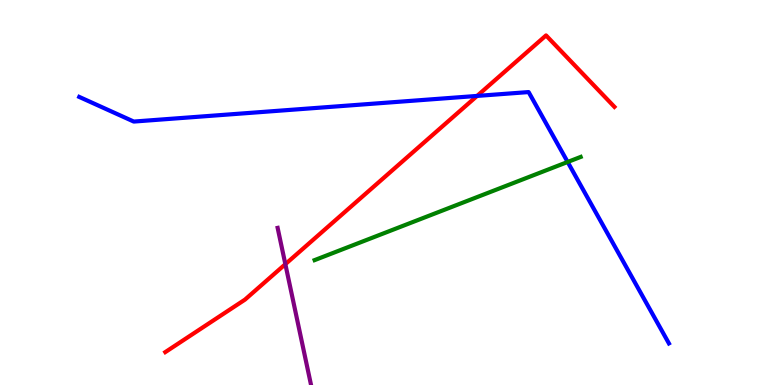[{'lines': ['blue', 'red'], 'intersections': [{'x': 6.16, 'y': 7.51}]}, {'lines': ['green', 'red'], 'intersections': []}, {'lines': ['purple', 'red'], 'intersections': [{'x': 3.68, 'y': 3.14}]}, {'lines': ['blue', 'green'], 'intersections': [{'x': 7.32, 'y': 5.79}]}, {'lines': ['blue', 'purple'], 'intersections': []}, {'lines': ['green', 'purple'], 'intersections': []}]